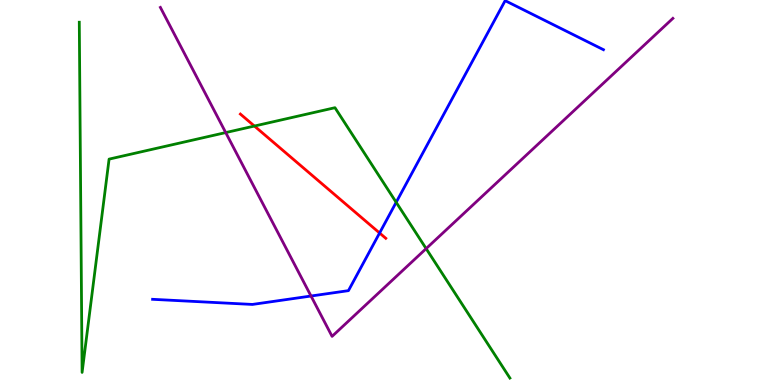[{'lines': ['blue', 'red'], 'intersections': [{'x': 4.9, 'y': 3.95}]}, {'lines': ['green', 'red'], 'intersections': [{'x': 3.28, 'y': 6.73}]}, {'lines': ['purple', 'red'], 'intersections': []}, {'lines': ['blue', 'green'], 'intersections': [{'x': 5.11, 'y': 4.75}]}, {'lines': ['blue', 'purple'], 'intersections': [{'x': 4.01, 'y': 2.31}]}, {'lines': ['green', 'purple'], 'intersections': [{'x': 2.91, 'y': 6.56}, {'x': 5.5, 'y': 3.54}]}]